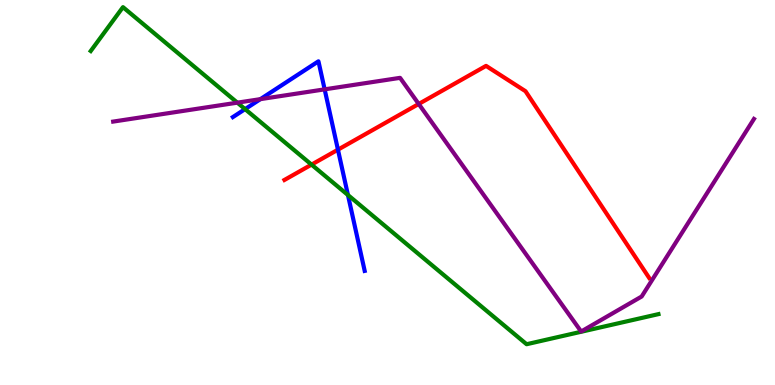[{'lines': ['blue', 'red'], 'intersections': [{'x': 4.36, 'y': 6.11}]}, {'lines': ['green', 'red'], 'intersections': [{'x': 4.02, 'y': 5.72}]}, {'lines': ['purple', 'red'], 'intersections': [{'x': 5.4, 'y': 7.3}]}, {'lines': ['blue', 'green'], 'intersections': [{'x': 3.16, 'y': 7.17}, {'x': 4.49, 'y': 4.93}]}, {'lines': ['blue', 'purple'], 'intersections': [{'x': 3.36, 'y': 7.42}, {'x': 4.19, 'y': 7.68}]}, {'lines': ['green', 'purple'], 'intersections': [{'x': 3.06, 'y': 7.33}]}]